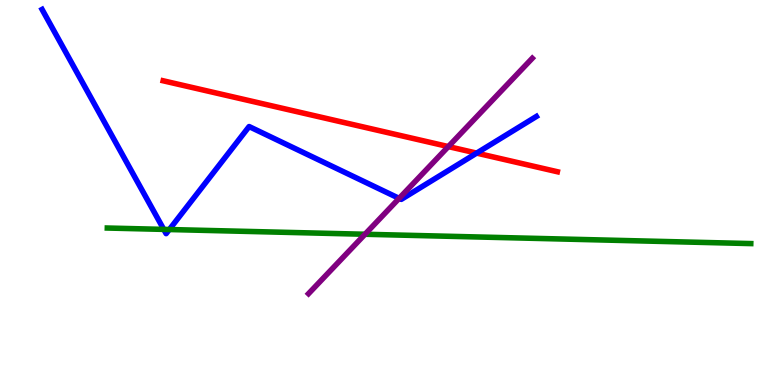[{'lines': ['blue', 'red'], 'intersections': [{'x': 6.15, 'y': 6.02}]}, {'lines': ['green', 'red'], 'intersections': []}, {'lines': ['purple', 'red'], 'intersections': [{'x': 5.79, 'y': 6.19}]}, {'lines': ['blue', 'green'], 'intersections': [{'x': 2.11, 'y': 4.04}, {'x': 2.18, 'y': 4.04}]}, {'lines': ['blue', 'purple'], 'intersections': [{'x': 5.15, 'y': 4.85}]}, {'lines': ['green', 'purple'], 'intersections': [{'x': 4.71, 'y': 3.92}]}]